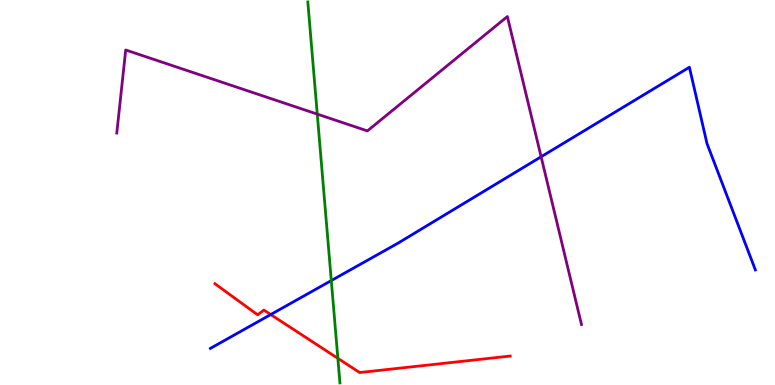[{'lines': ['blue', 'red'], 'intersections': [{'x': 3.49, 'y': 1.83}]}, {'lines': ['green', 'red'], 'intersections': [{'x': 4.36, 'y': 0.693}]}, {'lines': ['purple', 'red'], 'intersections': []}, {'lines': ['blue', 'green'], 'intersections': [{'x': 4.27, 'y': 2.71}]}, {'lines': ['blue', 'purple'], 'intersections': [{'x': 6.98, 'y': 5.93}]}, {'lines': ['green', 'purple'], 'intersections': [{'x': 4.09, 'y': 7.04}]}]